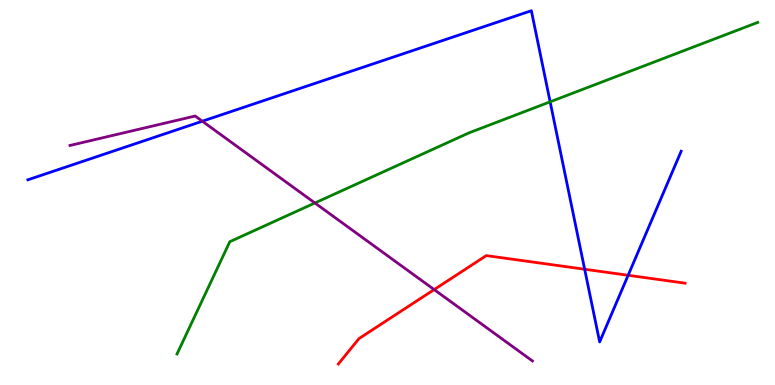[{'lines': ['blue', 'red'], 'intersections': [{'x': 7.54, 'y': 3.01}, {'x': 8.11, 'y': 2.85}]}, {'lines': ['green', 'red'], 'intersections': []}, {'lines': ['purple', 'red'], 'intersections': [{'x': 5.6, 'y': 2.48}]}, {'lines': ['blue', 'green'], 'intersections': [{'x': 7.1, 'y': 7.36}]}, {'lines': ['blue', 'purple'], 'intersections': [{'x': 2.61, 'y': 6.85}]}, {'lines': ['green', 'purple'], 'intersections': [{'x': 4.06, 'y': 4.73}]}]